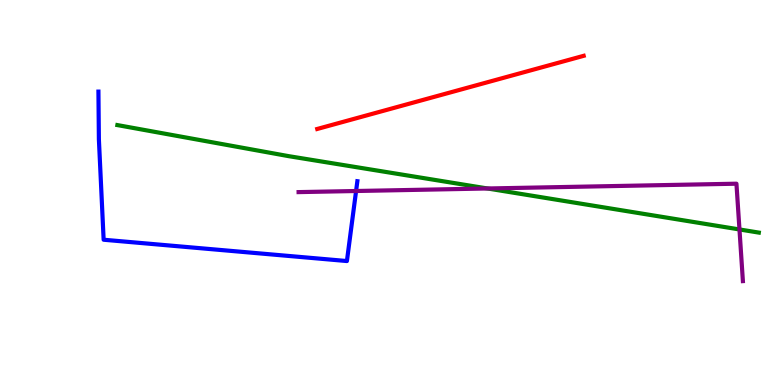[{'lines': ['blue', 'red'], 'intersections': []}, {'lines': ['green', 'red'], 'intersections': []}, {'lines': ['purple', 'red'], 'intersections': []}, {'lines': ['blue', 'green'], 'intersections': []}, {'lines': ['blue', 'purple'], 'intersections': [{'x': 4.59, 'y': 5.04}]}, {'lines': ['green', 'purple'], 'intersections': [{'x': 6.29, 'y': 5.1}, {'x': 9.54, 'y': 4.04}]}]